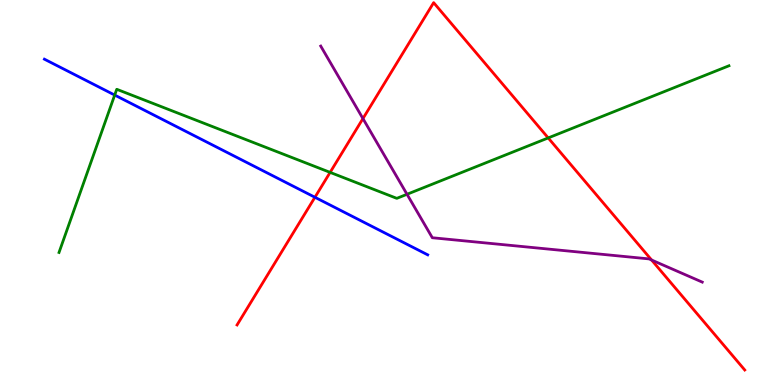[{'lines': ['blue', 'red'], 'intersections': [{'x': 4.06, 'y': 4.88}]}, {'lines': ['green', 'red'], 'intersections': [{'x': 4.26, 'y': 5.52}, {'x': 7.07, 'y': 6.42}]}, {'lines': ['purple', 'red'], 'intersections': [{'x': 4.68, 'y': 6.92}, {'x': 8.41, 'y': 3.25}]}, {'lines': ['blue', 'green'], 'intersections': [{'x': 1.48, 'y': 7.53}]}, {'lines': ['blue', 'purple'], 'intersections': []}, {'lines': ['green', 'purple'], 'intersections': [{'x': 5.25, 'y': 4.95}]}]